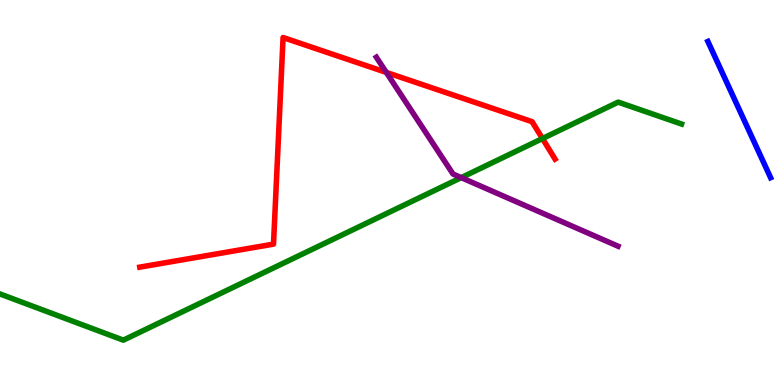[{'lines': ['blue', 'red'], 'intersections': []}, {'lines': ['green', 'red'], 'intersections': [{'x': 7.0, 'y': 6.4}]}, {'lines': ['purple', 'red'], 'intersections': [{'x': 4.98, 'y': 8.12}]}, {'lines': ['blue', 'green'], 'intersections': []}, {'lines': ['blue', 'purple'], 'intersections': []}, {'lines': ['green', 'purple'], 'intersections': [{'x': 5.95, 'y': 5.39}]}]